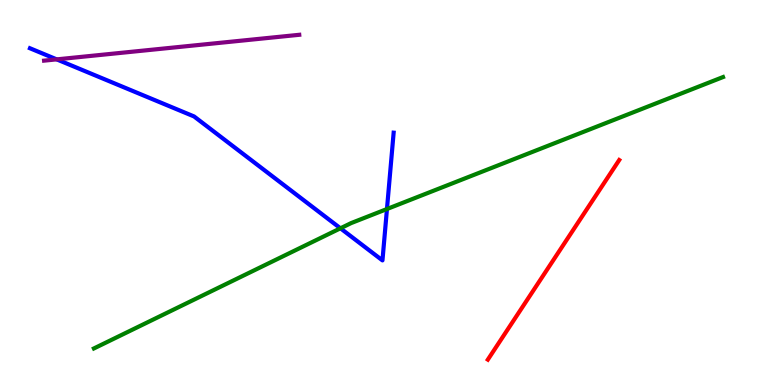[{'lines': ['blue', 'red'], 'intersections': []}, {'lines': ['green', 'red'], 'intersections': []}, {'lines': ['purple', 'red'], 'intersections': []}, {'lines': ['blue', 'green'], 'intersections': [{'x': 4.39, 'y': 4.07}, {'x': 4.99, 'y': 4.57}]}, {'lines': ['blue', 'purple'], 'intersections': [{'x': 0.732, 'y': 8.46}]}, {'lines': ['green', 'purple'], 'intersections': []}]